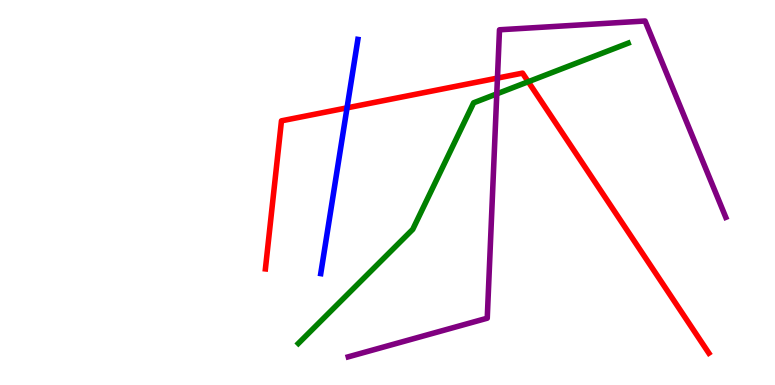[{'lines': ['blue', 'red'], 'intersections': [{'x': 4.48, 'y': 7.2}]}, {'lines': ['green', 'red'], 'intersections': [{'x': 6.82, 'y': 7.88}]}, {'lines': ['purple', 'red'], 'intersections': [{'x': 6.42, 'y': 7.97}]}, {'lines': ['blue', 'green'], 'intersections': []}, {'lines': ['blue', 'purple'], 'intersections': []}, {'lines': ['green', 'purple'], 'intersections': [{'x': 6.41, 'y': 7.56}]}]